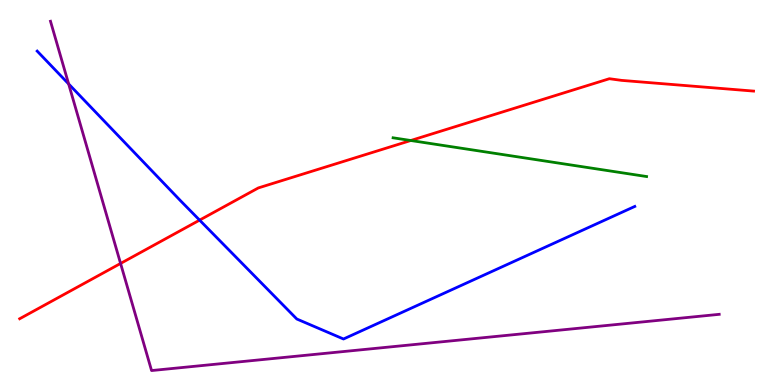[{'lines': ['blue', 'red'], 'intersections': [{'x': 2.58, 'y': 4.28}]}, {'lines': ['green', 'red'], 'intersections': [{'x': 5.3, 'y': 6.35}]}, {'lines': ['purple', 'red'], 'intersections': [{'x': 1.56, 'y': 3.16}]}, {'lines': ['blue', 'green'], 'intersections': []}, {'lines': ['blue', 'purple'], 'intersections': [{'x': 0.886, 'y': 7.82}]}, {'lines': ['green', 'purple'], 'intersections': []}]